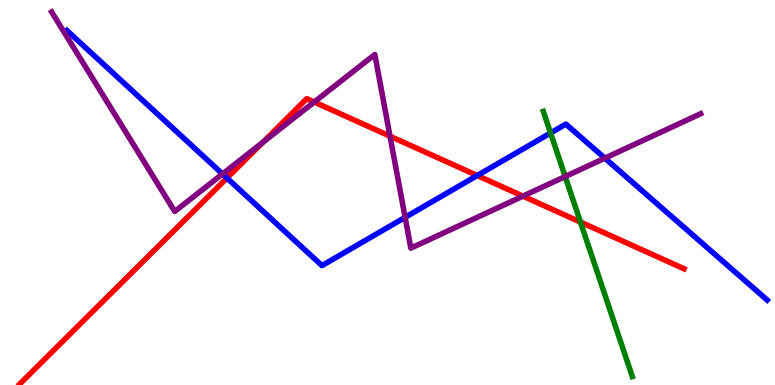[{'lines': ['blue', 'red'], 'intersections': [{'x': 2.93, 'y': 5.38}, {'x': 6.16, 'y': 5.44}]}, {'lines': ['green', 'red'], 'intersections': [{'x': 7.49, 'y': 4.23}]}, {'lines': ['purple', 'red'], 'intersections': [{'x': 3.39, 'y': 6.3}, {'x': 4.05, 'y': 7.35}, {'x': 5.03, 'y': 6.46}, {'x': 6.75, 'y': 4.91}]}, {'lines': ['blue', 'green'], 'intersections': [{'x': 7.1, 'y': 6.55}]}, {'lines': ['blue', 'purple'], 'intersections': [{'x': 2.87, 'y': 5.48}, {'x': 5.23, 'y': 4.35}, {'x': 7.8, 'y': 5.89}]}, {'lines': ['green', 'purple'], 'intersections': [{'x': 7.29, 'y': 5.41}]}]